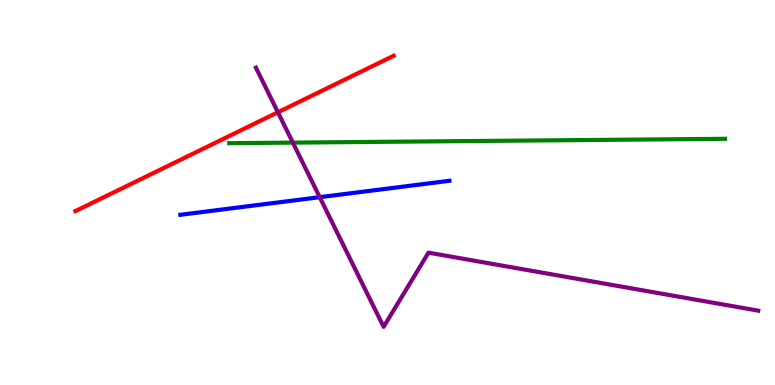[{'lines': ['blue', 'red'], 'intersections': []}, {'lines': ['green', 'red'], 'intersections': []}, {'lines': ['purple', 'red'], 'intersections': [{'x': 3.59, 'y': 7.08}]}, {'lines': ['blue', 'green'], 'intersections': []}, {'lines': ['blue', 'purple'], 'intersections': [{'x': 4.13, 'y': 4.88}]}, {'lines': ['green', 'purple'], 'intersections': [{'x': 3.78, 'y': 6.3}]}]